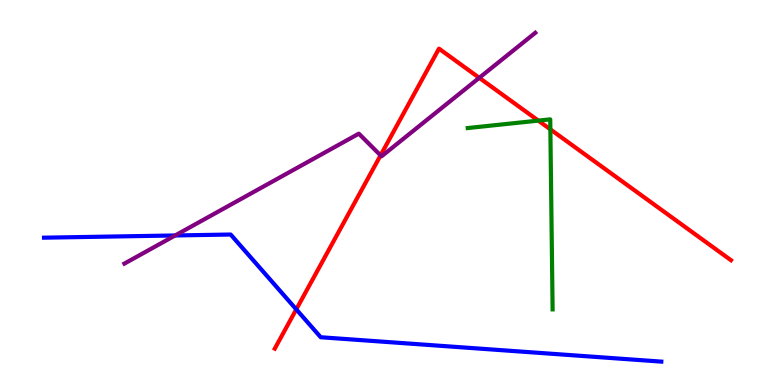[{'lines': ['blue', 'red'], 'intersections': [{'x': 3.82, 'y': 1.96}]}, {'lines': ['green', 'red'], 'intersections': [{'x': 6.95, 'y': 6.87}, {'x': 7.1, 'y': 6.64}]}, {'lines': ['purple', 'red'], 'intersections': [{'x': 4.91, 'y': 5.96}, {'x': 6.18, 'y': 7.98}]}, {'lines': ['blue', 'green'], 'intersections': []}, {'lines': ['blue', 'purple'], 'intersections': [{'x': 2.26, 'y': 3.88}]}, {'lines': ['green', 'purple'], 'intersections': []}]